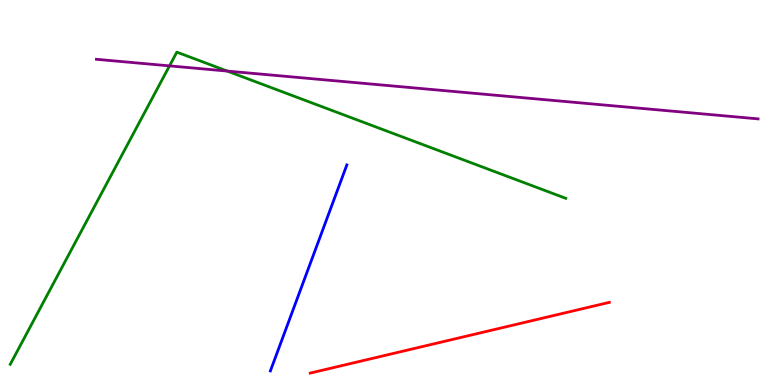[{'lines': ['blue', 'red'], 'intersections': []}, {'lines': ['green', 'red'], 'intersections': []}, {'lines': ['purple', 'red'], 'intersections': []}, {'lines': ['blue', 'green'], 'intersections': []}, {'lines': ['blue', 'purple'], 'intersections': []}, {'lines': ['green', 'purple'], 'intersections': [{'x': 2.19, 'y': 8.29}, {'x': 2.93, 'y': 8.15}]}]